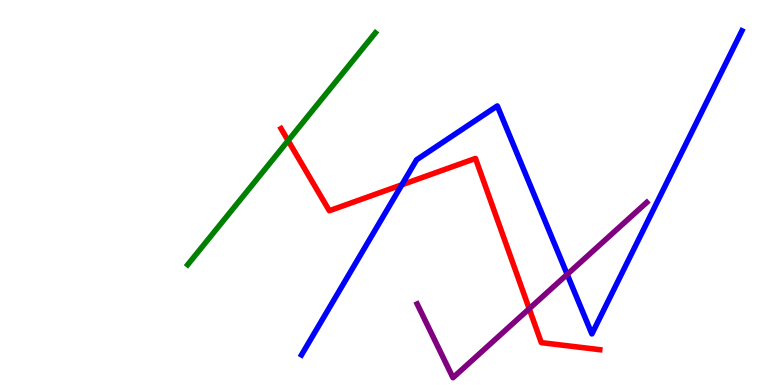[{'lines': ['blue', 'red'], 'intersections': [{'x': 5.19, 'y': 5.2}]}, {'lines': ['green', 'red'], 'intersections': [{'x': 3.72, 'y': 6.35}]}, {'lines': ['purple', 'red'], 'intersections': [{'x': 6.83, 'y': 1.98}]}, {'lines': ['blue', 'green'], 'intersections': []}, {'lines': ['blue', 'purple'], 'intersections': [{'x': 7.32, 'y': 2.87}]}, {'lines': ['green', 'purple'], 'intersections': []}]